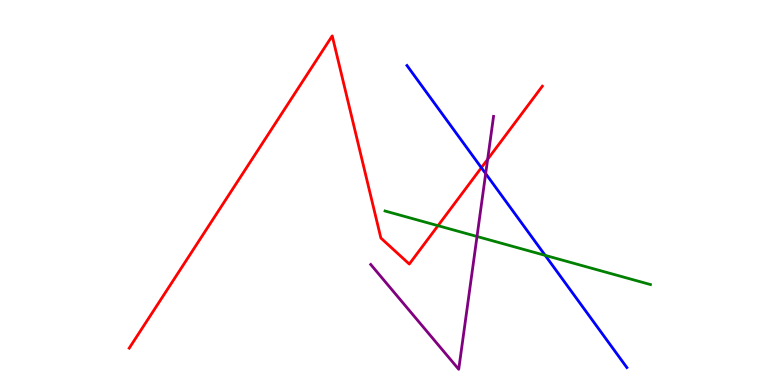[{'lines': ['blue', 'red'], 'intersections': [{'x': 6.21, 'y': 5.64}]}, {'lines': ['green', 'red'], 'intersections': [{'x': 5.65, 'y': 4.14}]}, {'lines': ['purple', 'red'], 'intersections': [{'x': 6.29, 'y': 5.86}]}, {'lines': ['blue', 'green'], 'intersections': [{'x': 7.03, 'y': 3.37}]}, {'lines': ['blue', 'purple'], 'intersections': [{'x': 6.27, 'y': 5.49}]}, {'lines': ['green', 'purple'], 'intersections': [{'x': 6.16, 'y': 3.86}]}]